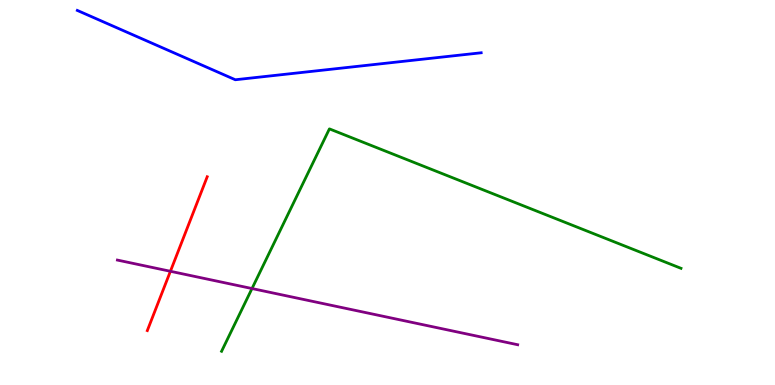[{'lines': ['blue', 'red'], 'intersections': []}, {'lines': ['green', 'red'], 'intersections': []}, {'lines': ['purple', 'red'], 'intersections': [{'x': 2.2, 'y': 2.95}]}, {'lines': ['blue', 'green'], 'intersections': []}, {'lines': ['blue', 'purple'], 'intersections': []}, {'lines': ['green', 'purple'], 'intersections': [{'x': 3.25, 'y': 2.51}]}]